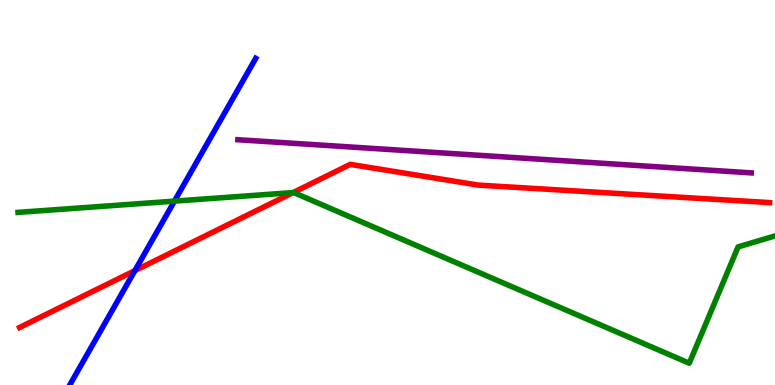[{'lines': ['blue', 'red'], 'intersections': [{'x': 1.74, 'y': 2.97}]}, {'lines': ['green', 'red'], 'intersections': [{'x': 3.78, 'y': 5.0}]}, {'lines': ['purple', 'red'], 'intersections': []}, {'lines': ['blue', 'green'], 'intersections': [{'x': 2.25, 'y': 4.78}]}, {'lines': ['blue', 'purple'], 'intersections': []}, {'lines': ['green', 'purple'], 'intersections': []}]